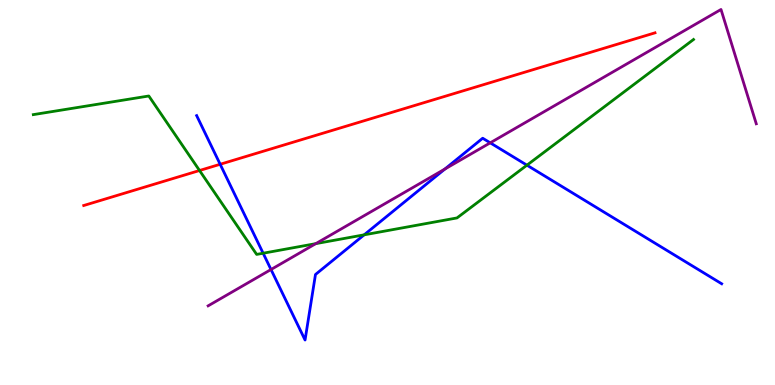[{'lines': ['blue', 'red'], 'intersections': [{'x': 2.84, 'y': 5.73}]}, {'lines': ['green', 'red'], 'intersections': [{'x': 2.57, 'y': 5.57}]}, {'lines': ['purple', 'red'], 'intersections': []}, {'lines': ['blue', 'green'], 'intersections': [{'x': 3.4, 'y': 3.42}, {'x': 4.7, 'y': 3.9}, {'x': 6.8, 'y': 5.71}]}, {'lines': ['blue', 'purple'], 'intersections': [{'x': 3.5, 'y': 3.0}, {'x': 5.74, 'y': 5.61}, {'x': 6.33, 'y': 6.29}]}, {'lines': ['green', 'purple'], 'intersections': [{'x': 4.07, 'y': 3.67}]}]